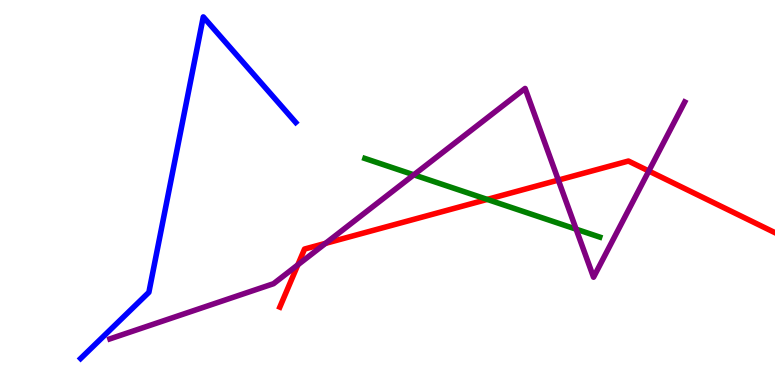[{'lines': ['blue', 'red'], 'intersections': []}, {'lines': ['green', 'red'], 'intersections': [{'x': 6.29, 'y': 4.82}]}, {'lines': ['purple', 'red'], 'intersections': [{'x': 3.84, 'y': 3.12}, {'x': 4.2, 'y': 3.68}, {'x': 7.2, 'y': 5.32}, {'x': 8.37, 'y': 5.56}]}, {'lines': ['blue', 'green'], 'intersections': []}, {'lines': ['blue', 'purple'], 'intersections': []}, {'lines': ['green', 'purple'], 'intersections': [{'x': 5.34, 'y': 5.46}, {'x': 7.43, 'y': 4.05}]}]